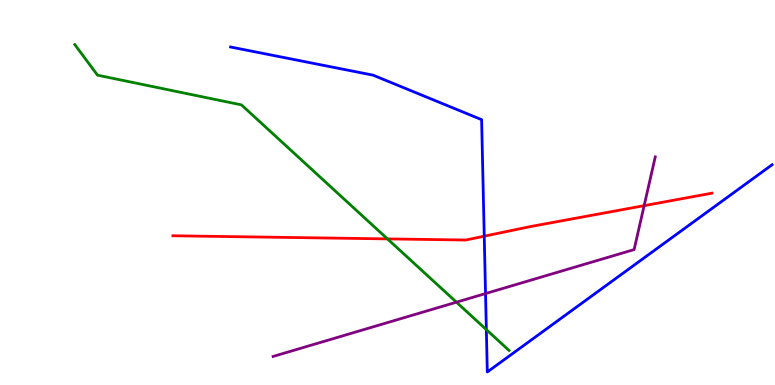[{'lines': ['blue', 'red'], 'intersections': [{'x': 6.25, 'y': 3.87}]}, {'lines': ['green', 'red'], 'intersections': [{'x': 5.0, 'y': 3.8}]}, {'lines': ['purple', 'red'], 'intersections': [{'x': 8.31, 'y': 4.66}]}, {'lines': ['blue', 'green'], 'intersections': [{'x': 6.28, 'y': 1.44}]}, {'lines': ['blue', 'purple'], 'intersections': [{'x': 6.26, 'y': 2.37}]}, {'lines': ['green', 'purple'], 'intersections': [{'x': 5.89, 'y': 2.15}]}]